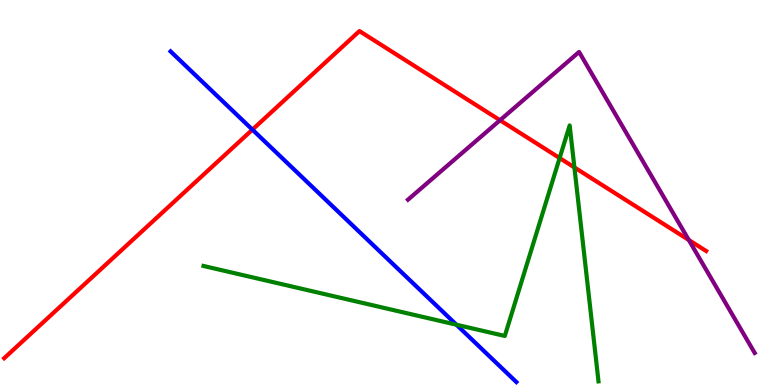[{'lines': ['blue', 'red'], 'intersections': [{'x': 3.26, 'y': 6.63}]}, {'lines': ['green', 'red'], 'intersections': [{'x': 7.22, 'y': 5.89}, {'x': 7.41, 'y': 5.65}]}, {'lines': ['purple', 'red'], 'intersections': [{'x': 6.45, 'y': 6.88}, {'x': 8.89, 'y': 3.77}]}, {'lines': ['blue', 'green'], 'intersections': [{'x': 5.89, 'y': 1.57}]}, {'lines': ['blue', 'purple'], 'intersections': []}, {'lines': ['green', 'purple'], 'intersections': []}]